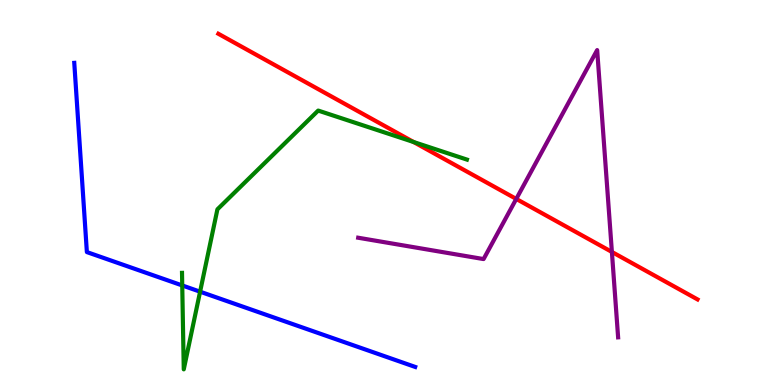[{'lines': ['blue', 'red'], 'intersections': []}, {'lines': ['green', 'red'], 'intersections': [{'x': 5.34, 'y': 6.31}]}, {'lines': ['purple', 'red'], 'intersections': [{'x': 6.66, 'y': 4.83}, {'x': 7.9, 'y': 3.46}]}, {'lines': ['blue', 'green'], 'intersections': [{'x': 2.35, 'y': 2.59}, {'x': 2.58, 'y': 2.42}]}, {'lines': ['blue', 'purple'], 'intersections': []}, {'lines': ['green', 'purple'], 'intersections': []}]